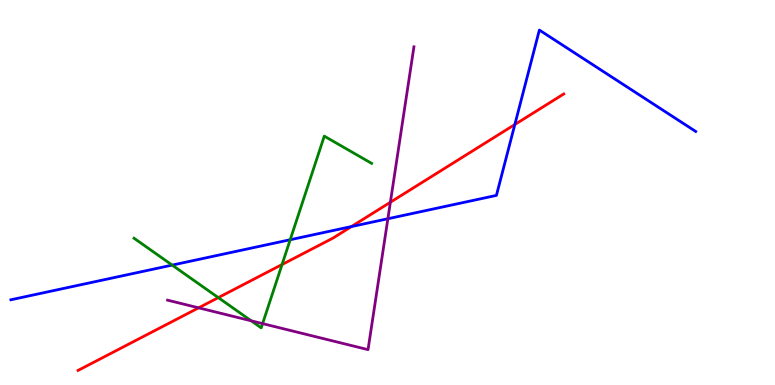[{'lines': ['blue', 'red'], 'intersections': [{'x': 4.53, 'y': 4.12}, {'x': 6.64, 'y': 6.77}]}, {'lines': ['green', 'red'], 'intersections': [{'x': 2.82, 'y': 2.27}, {'x': 3.64, 'y': 3.13}]}, {'lines': ['purple', 'red'], 'intersections': [{'x': 2.56, 'y': 2.0}, {'x': 5.04, 'y': 4.75}]}, {'lines': ['blue', 'green'], 'intersections': [{'x': 2.22, 'y': 3.11}, {'x': 3.74, 'y': 3.77}]}, {'lines': ['blue', 'purple'], 'intersections': [{'x': 5.0, 'y': 4.32}]}, {'lines': ['green', 'purple'], 'intersections': [{'x': 3.24, 'y': 1.67}, {'x': 3.39, 'y': 1.59}]}]